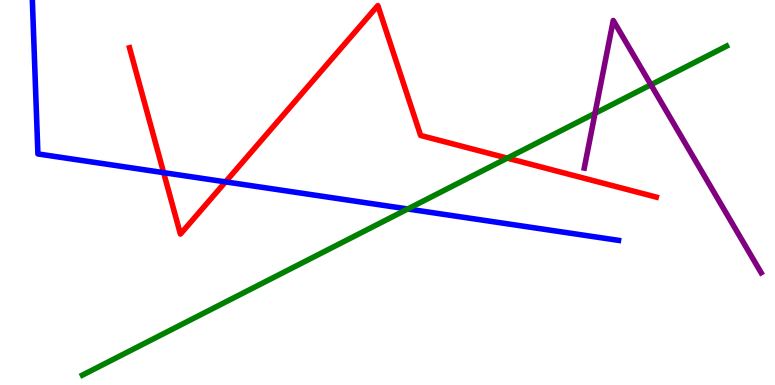[{'lines': ['blue', 'red'], 'intersections': [{'x': 2.11, 'y': 5.52}, {'x': 2.91, 'y': 5.28}]}, {'lines': ['green', 'red'], 'intersections': [{'x': 6.55, 'y': 5.89}]}, {'lines': ['purple', 'red'], 'intersections': []}, {'lines': ['blue', 'green'], 'intersections': [{'x': 5.26, 'y': 4.57}]}, {'lines': ['blue', 'purple'], 'intersections': []}, {'lines': ['green', 'purple'], 'intersections': [{'x': 7.68, 'y': 7.06}, {'x': 8.4, 'y': 7.8}]}]